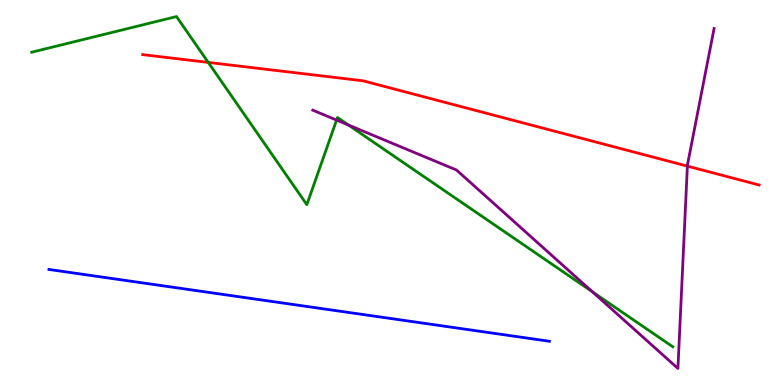[{'lines': ['blue', 'red'], 'intersections': []}, {'lines': ['green', 'red'], 'intersections': [{'x': 2.69, 'y': 8.38}]}, {'lines': ['purple', 'red'], 'intersections': [{'x': 8.87, 'y': 5.69}]}, {'lines': ['blue', 'green'], 'intersections': []}, {'lines': ['blue', 'purple'], 'intersections': []}, {'lines': ['green', 'purple'], 'intersections': [{'x': 4.34, 'y': 6.88}, {'x': 4.5, 'y': 6.75}, {'x': 7.64, 'y': 2.42}]}]